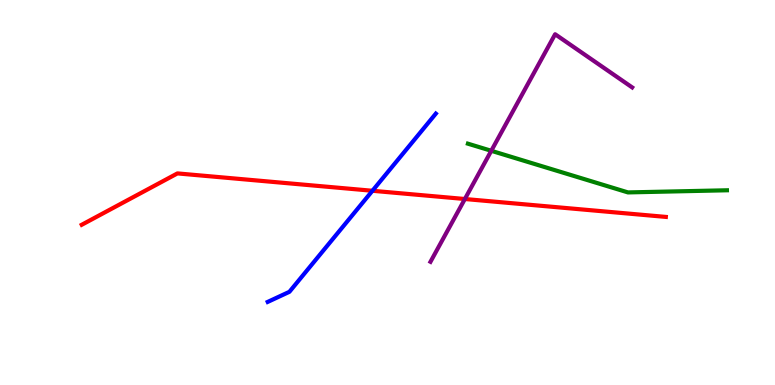[{'lines': ['blue', 'red'], 'intersections': [{'x': 4.81, 'y': 5.04}]}, {'lines': ['green', 'red'], 'intersections': []}, {'lines': ['purple', 'red'], 'intersections': [{'x': 6.0, 'y': 4.83}]}, {'lines': ['blue', 'green'], 'intersections': []}, {'lines': ['blue', 'purple'], 'intersections': []}, {'lines': ['green', 'purple'], 'intersections': [{'x': 6.34, 'y': 6.08}]}]